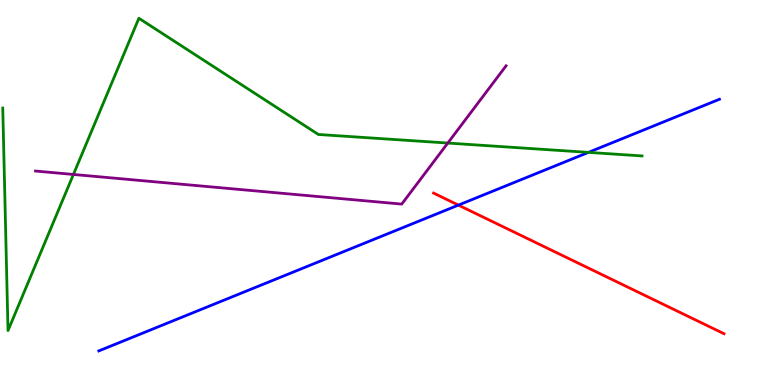[{'lines': ['blue', 'red'], 'intersections': [{'x': 5.91, 'y': 4.67}]}, {'lines': ['green', 'red'], 'intersections': []}, {'lines': ['purple', 'red'], 'intersections': []}, {'lines': ['blue', 'green'], 'intersections': [{'x': 7.59, 'y': 6.04}]}, {'lines': ['blue', 'purple'], 'intersections': []}, {'lines': ['green', 'purple'], 'intersections': [{'x': 0.947, 'y': 5.47}, {'x': 5.78, 'y': 6.28}]}]